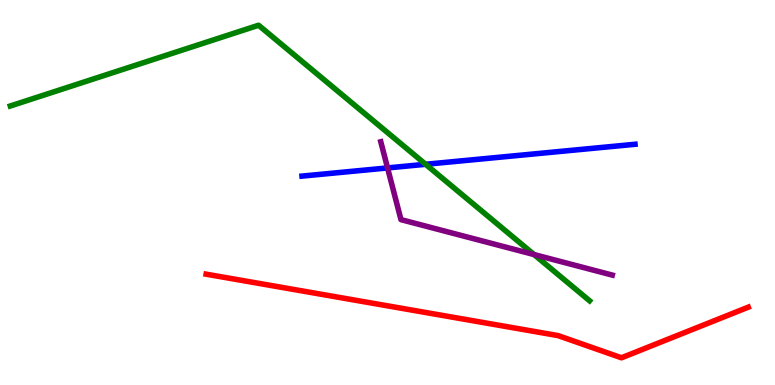[{'lines': ['blue', 'red'], 'intersections': []}, {'lines': ['green', 'red'], 'intersections': []}, {'lines': ['purple', 'red'], 'intersections': []}, {'lines': ['blue', 'green'], 'intersections': [{'x': 5.49, 'y': 5.73}]}, {'lines': ['blue', 'purple'], 'intersections': [{'x': 5.0, 'y': 5.64}]}, {'lines': ['green', 'purple'], 'intersections': [{'x': 6.89, 'y': 3.39}]}]